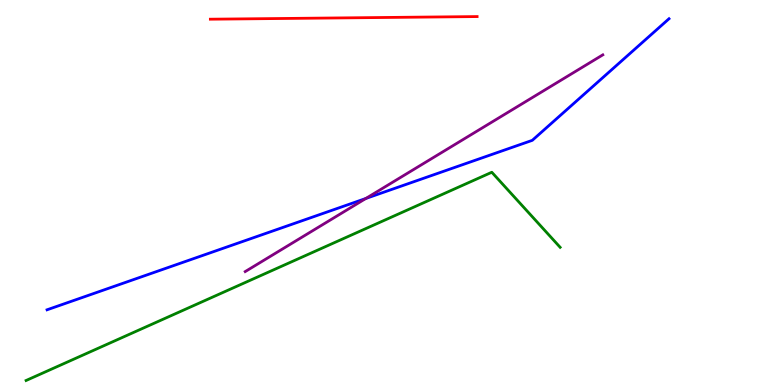[{'lines': ['blue', 'red'], 'intersections': []}, {'lines': ['green', 'red'], 'intersections': []}, {'lines': ['purple', 'red'], 'intersections': []}, {'lines': ['blue', 'green'], 'intersections': []}, {'lines': ['blue', 'purple'], 'intersections': [{'x': 4.72, 'y': 4.85}]}, {'lines': ['green', 'purple'], 'intersections': []}]